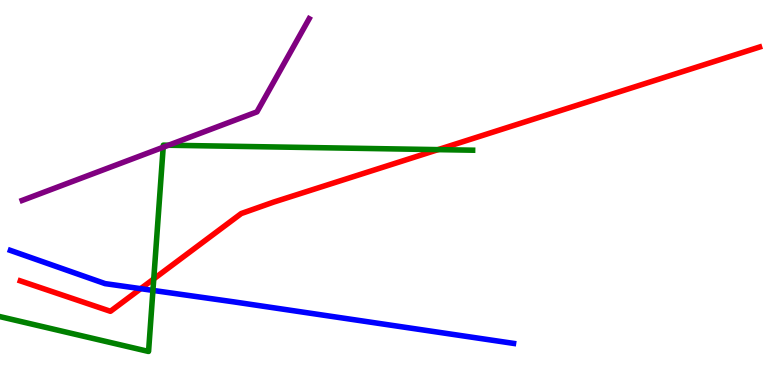[{'lines': ['blue', 'red'], 'intersections': [{'x': 1.82, 'y': 2.5}]}, {'lines': ['green', 'red'], 'intersections': [{'x': 1.98, 'y': 2.76}, {'x': 5.65, 'y': 6.11}]}, {'lines': ['purple', 'red'], 'intersections': []}, {'lines': ['blue', 'green'], 'intersections': [{'x': 1.97, 'y': 2.46}]}, {'lines': ['blue', 'purple'], 'intersections': []}, {'lines': ['green', 'purple'], 'intersections': [{'x': 2.11, 'y': 6.18}, {'x': 2.17, 'y': 6.23}]}]